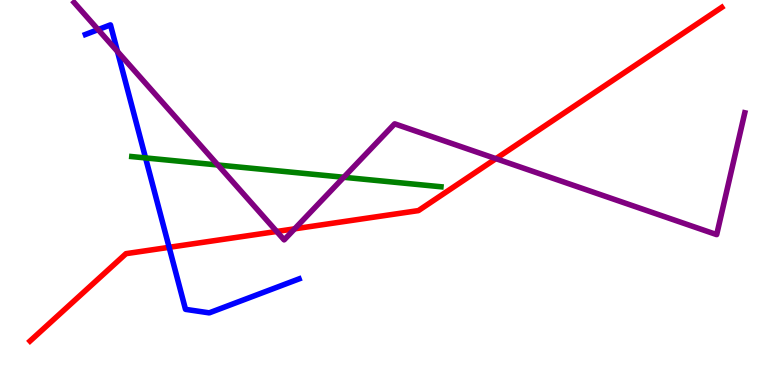[{'lines': ['blue', 'red'], 'intersections': [{'x': 2.18, 'y': 3.58}]}, {'lines': ['green', 'red'], 'intersections': []}, {'lines': ['purple', 'red'], 'intersections': [{'x': 3.57, 'y': 3.99}, {'x': 3.8, 'y': 4.06}, {'x': 6.4, 'y': 5.88}]}, {'lines': ['blue', 'green'], 'intersections': [{'x': 1.88, 'y': 5.9}]}, {'lines': ['blue', 'purple'], 'intersections': [{'x': 1.27, 'y': 9.23}, {'x': 1.52, 'y': 8.66}]}, {'lines': ['green', 'purple'], 'intersections': [{'x': 2.81, 'y': 5.71}, {'x': 4.44, 'y': 5.4}]}]